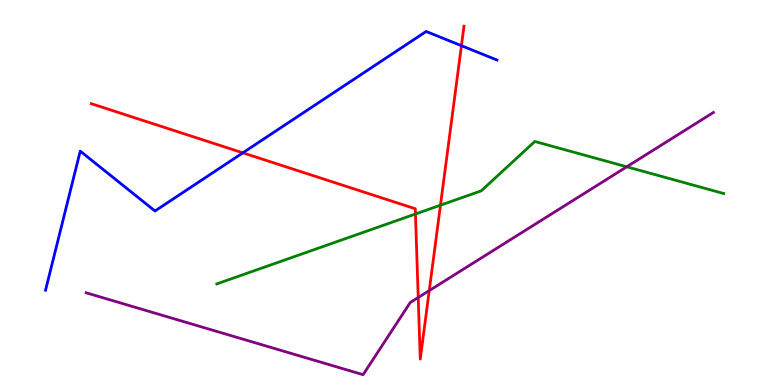[{'lines': ['blue', 'red'], 'intersections': [{'x': 3.13, 'y': 6.03}, {'x': 5.95, 'y': 8.81}]}, {'lines': ['green', 'red'], 'intersections': [{'x': 5.36, 'y': 4.44}, {'x': 5.68, 'y': 4.67}]}, {'lines': ['purple', 'red'], 'intersections': [{'x': 5.4, 'y': 2.27}, {'x': 5.54, 'y': 2.45}]}, {'lines': ['blue', 'green'], 'intersections': []}, {'lines': ['blue', 'purple'], 'intersections': []}, {'lines': ['green', 'purple'], 'intersections': [{'x': 8.09, 'y': 5.67}]}]